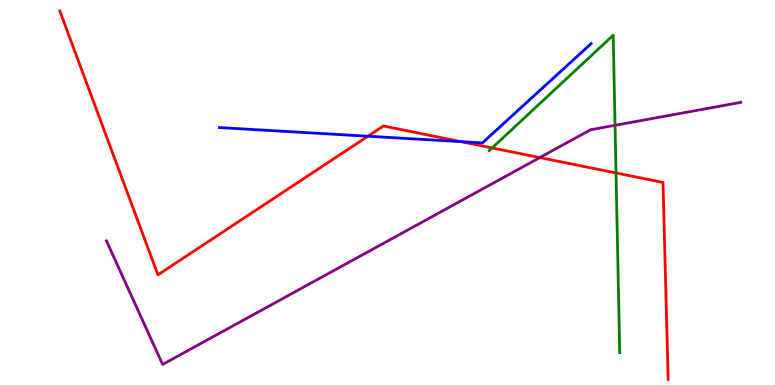[{'lines': ['blue', 'red'], 'intersections': [{'x': 4.75, 'y': 6.46}, {'x': 5.95, 'y': 6.32}]}, {'lines': ['green', 'red'], 'intersections': [{'x': 6.35, 'y': 6.16}, {'x': 7.95, 'y': 5.51}]}, {'lines': ['purple', 'red'], 'intersections': [{'x': 6.97, 'y': 5.91}]}, {'lines': ['blue', 'green'], 'intersections': []}, {'lines': ['blue', 'purple'], 'intersections': []}, {'lines': ['green', 'purple'], 'intersections': [{'x': 7.94, 'y': 6.75}]}]